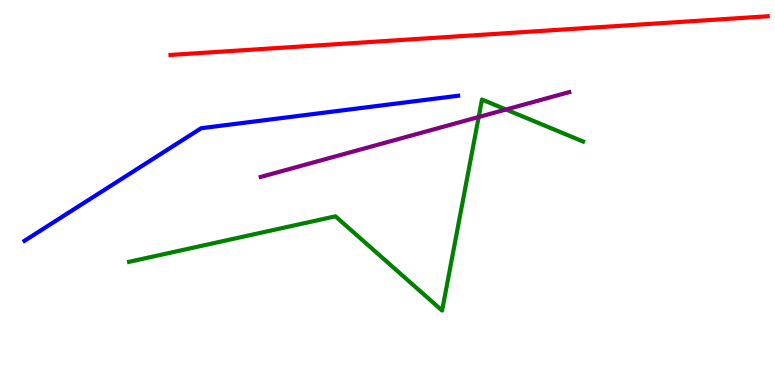[{'lines': ['blue', 'red'], 'intersections': []}, {'lines': ['green', 'red'], 'intersections': []}, {'lines': ['purple', 'red'], 'intersections': []}, {'lines': ['blue', 'green'], 'intersections': []}, {'lines': ['blue', 'purple'], 'intersections': []}, {'lines': ['green', 'purple'], 'intersections': [{'x': 6.18, 'y': 6.96}, {'x': 6.53, 'y': 7.16}]}]